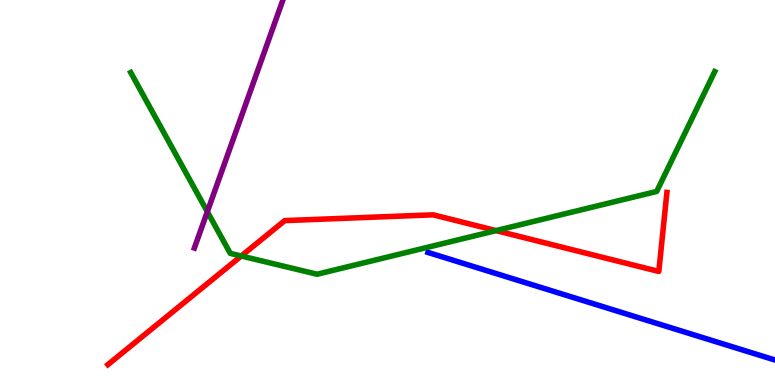[{'lines': ['blue', 'red'], 'intersections': []}, {'lines': ['green', 'red'], 'intersections': [{'x': 3.11, 'y': 3.35}, {'x': 6.4, 'y': 4.01}]}, {'lines': ['purple', 'red'], 'intersections': []}, {'lines': ['blue', 'green'], 'intersections': []}, {'lines': ['blue', 'purple'], 'intersections': []}, {'lines': ['green', 'purple'], 'intersections': [{'x': 2.68, 'y': 4.5}]}]